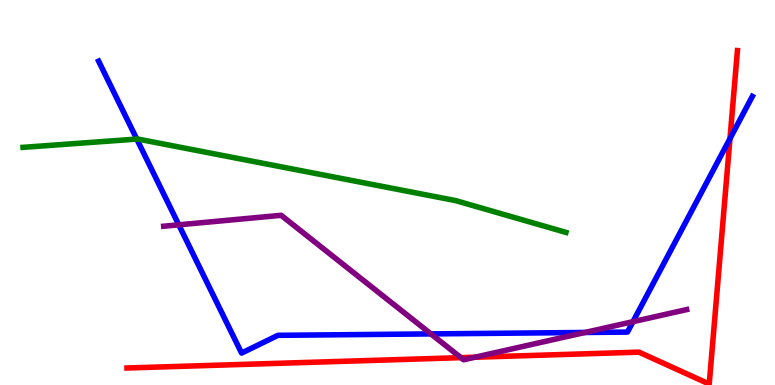[{'lines': ['blue', 'red'], 'intersections': [{'x': 9.42, 'y': 6.4}]}, {'lines': ['green', 'red'], 'intersections': []}, {'lines': ['purple', 'red'], 'intersections': [{'x': 5.95, 'y': 0.71}, {'x': 6.13, 'y': 0.721}]}, {'lines': ['blue', 'green'], 'intersections': [{'x': 1.77, 'y': 6.39}]}, {'lines': ['blue', 'purple'], 'intersections': [{'x': 2.31, 'y': 4.16}, {'x': 5.56, 'y': 1.33}, {'x': 7.55, 'y': 1.36}, {'x': 8.17, 'y': 1.64}]}, {'lines': ['green', 'purple'], 'intersections': []}]